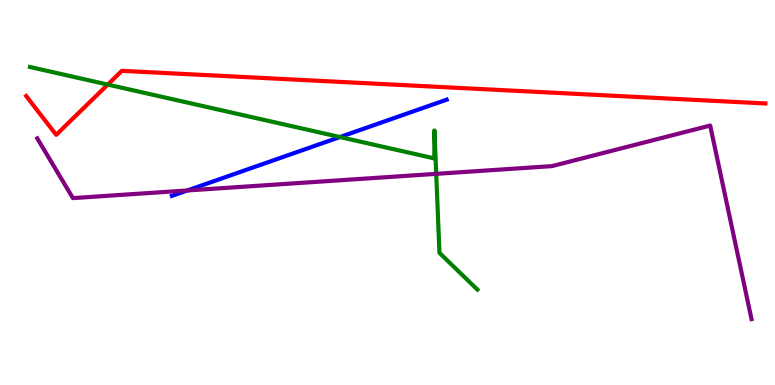[{'lines': ['blue', 'red'], 'intersections': []}, {'lines': ['green', 'red'], 'intersections': [{'x': 1.39, 'y': 7.8}]}, {'lines': ['purple', 'red'], 'intersections': []}, {'lines': ['blue', 'green'], 'intersections': [{'x': 4.39, 'y': 6.44}]}, {'lines': ['blue', 'purple'], 'intersections': [{'x': 2.42, 'y': 5.05}]}, {'lines': ['green', 'purple'], 'intersections': [{'x': 5.63, 'y': 5.48}]}]